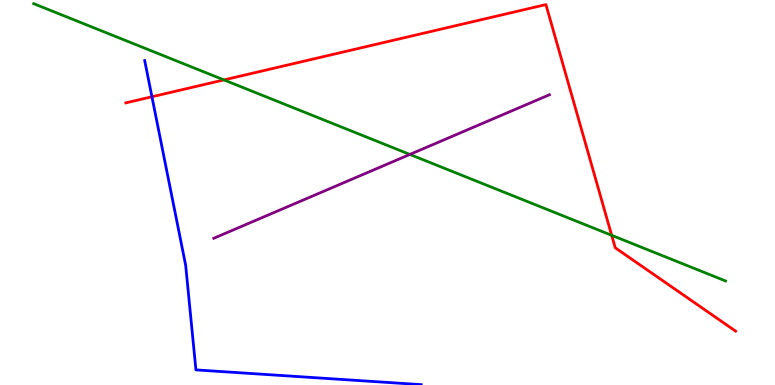[{'lines': ['blue', 'red'], 'intersections': [{'x': 1.96, 'y': 7.49}]}, {'lines': ['green', 'red'], 'intersections': [{'x': 2.89, 'y': 7.92}, {'x': 7.89, 'y': 3.89}]}, {'lines': ['purple', 'red'], 'intersections': []}, {'lines': ['blue', 'green'], 'intersections': []}, {'lines': ['blue', 'purple'], 'intersections': []}, {'lines': ['green', 'purple'], 'intersections': [{'x': 5.29, 'y': 5.99}]}]